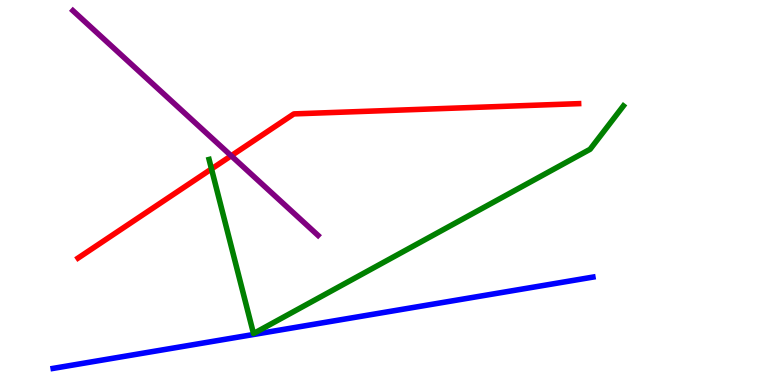[{'lines': ['blue', 'red'], 'intersections': []}, {'lines': ['green', 'red'], 'intersections': [{'x': 2.73, 'y': 5.61}]}, {'lines': ['purple', 'red'], 'intersections': [{'x': 2.98, 'y': 5.95}]}, {'lines': ['blue', 'green'], 'intersections': []}, {'lines': ['blue', 'purple'], 'intersections': []}, {'lines': ['green', 'purple'], 'intersections': []}]